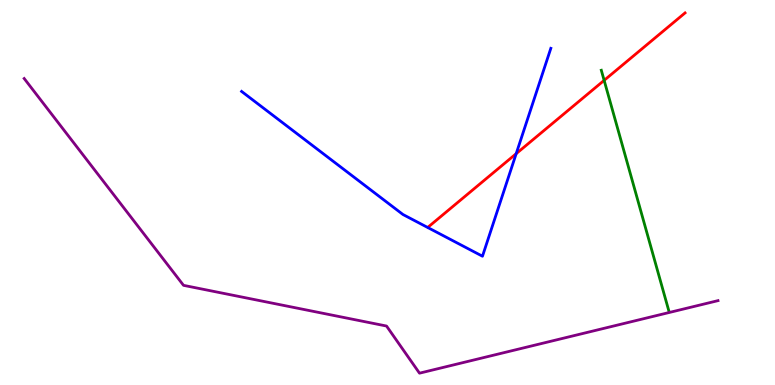[{'lines': ['blue', 'red'], 'intersections': [{'x': 6.66, 'y': 6.01}]}, {'lines': ['green', 'red'], 'intersections': [{'x': 7.8, 'y': 7.91}]}, {'lines': ['purple', 'red'], 'intersections': []}, {'lines': ['blue', 'green'], 'intersections': []}, {'lines': ['blue', 'purple'], 'intersections': []}, {'lines': ['green', 'purple'], 'intersections': []}]